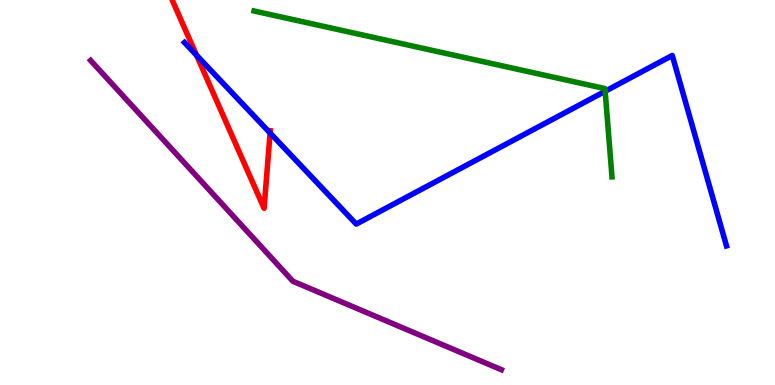[{'lines': ['blue', 'red'], 'intersections': [{'x': 2.54, 'y': 8.56}, {'x': 3.48, 'y': 6.55}]}, {'lines': ['green', 'red'], 'intersections': []}, {'lines': ['purple', 'red'], 'intersections': []}, {'lines': ['blue', 'green'], 'intersections': [{'x': 7.81, 'y': 7.63}]}, {'lines': ['blue', 'purple'], 'intersections': []}, {'lines': ['green', 'purple'], 'intersections': []}]